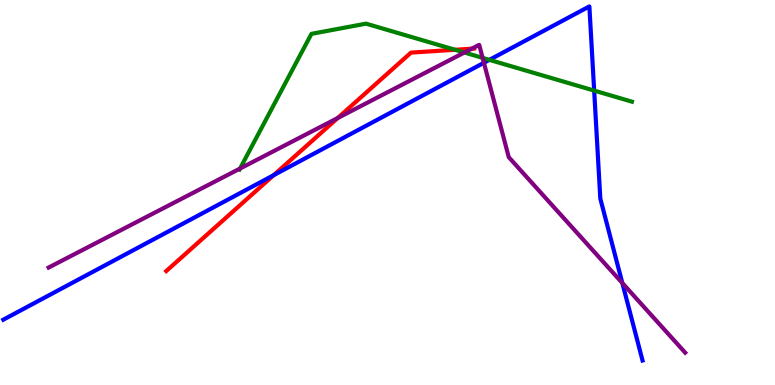[{'lines': ['blue', 'red'], 'intersections': [{'x': 3.53, 'y': 5.45}]}, {'lines': ['green', 'red'], 'intersections': [{'x': 5.87, 'y': 8.71}]}, {'lines': ['purple', 'red'], 'intersections': [{'x': 4.36, 'y': 6.93}, {'x': 6.09, 'y': 8.74}]}, {'lines': ['blue', 'green'], 'intersections': [{'x': 6.31, 'y': 8.45}, {'x': 7.67, 'y': 7.65}]}, {'lines': ['blue', 'purple'], 'intersections': [{'x': 6.24, 'y': 8.37}, {'x': 8.03, 'y': 2.65}]}, {'lines': ['green', 'purple'], 'intersections': [{'x': 3.1, 'y': 5.62}, {'x': 5.99, 'y': 8.64}, {'x': 6.23, 'y': 8.5}]}]